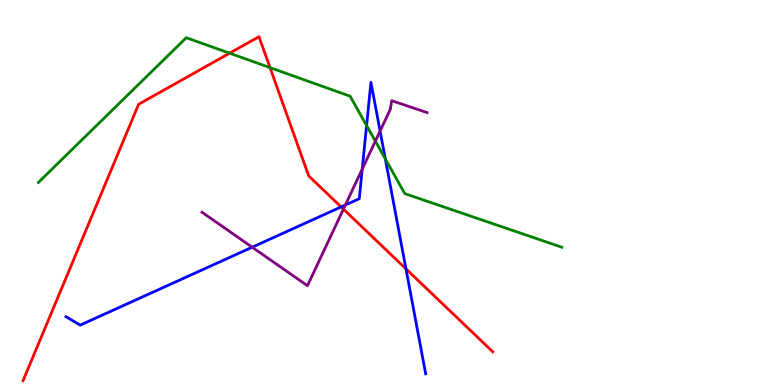[{'lines': ['blue', 'red'], 'intersections': [{'x': 4.4, 'y': 4.63}, {'x': 5.24, 'y': 3.02}]}, {'lines': ['green', 'red'], 'intersections': [{'x': 2.96, 'y': 8.62}, {'x': 3.48, 'y': 8.24}]}, {'lines': ['purple', 'red'], 'intersections': [{'x': 4.43, 'y': 4.57}]}, {'lines': ['blue', 'green'], 'intersections': [{'x': 4.73, 'y': 6.74}, {'x': 4.97, 'y': 5.87}]}, {'lines': ['blue', 'purple'], 'intersections': [{'x': 3.25, 'y': 3.58}, {'x': 4.46, 'y': 4.68}, {'x': 4.67, 'y': 5.61}, {'x': 4.9, 'y': 6.6}]}, {'lines': ['green', 'purple'], 'intersections': [{'x': 4.84, 'y': 6.33}]}]